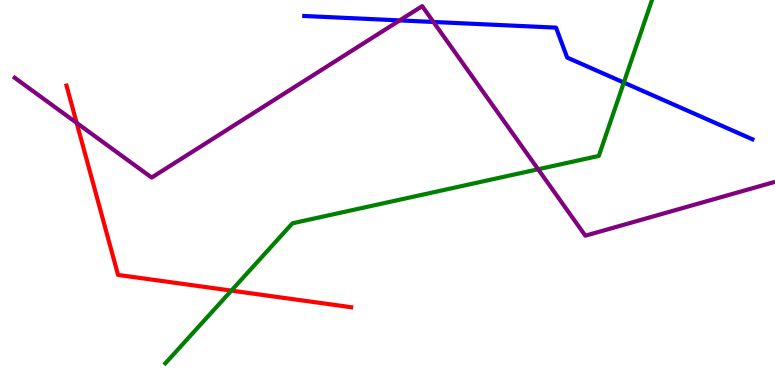[{'lines': ['blue', 'red'], 'intersections': []}, {'lines': ['green', 'red'], 'intersections': [{'x': 2.99, 'y': 2.45}]}, {'lines': ['purple', 'red'], 'intersections': [{'x': 0.989, 'y': 6.81}]}, {'lines': ['blue', 'green'], 'intersections': [{'x': 8.05, 'y': 7.86}]}, {'lines': ['blue', 'purple'], 'intersections': [{'x': 5.16, 'y': 9.47}, {'x': 5.59, 'y': 9.43}]}, {'lines': ['green', 'purple'], 'intersections': [{'x': 6.94, 'y': 5.6}]}]